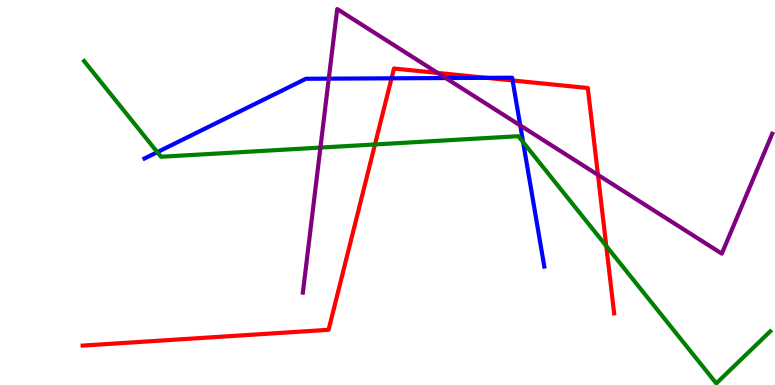[{'lines': ['blue', 'red'], 'intersections': [{'x': 5.05, 'y': 7.97}, {'x': 6.28, 'y': 7.98}, {'x': 6.61, 'y': 7.91}]}, {'lines': ['green', 'red'], 'intersections': [{'x': 4.84, 'y': 6.25}, {'x': 7.82, 'y': 3.61}]}, {'lines': ['purple', 'red'], 'intersections': [{'x': 5.65, 'y': 8.11}, {'x': 7.72, 'y': 5.46}]}, {'lines': ['blue', 'green'], 'intersections': [{'x': 2.03, 'y': 6.05}, {'x': 6.75, 'y': 6.31}]}, {'lines': ['blue', 'purple'], 'intersections': [{'x': 4.24, 'y': 7.96}, {'x': 5.75, 'y': 7.97}, {'x': 6.71, 'y': 6.74}]}, {'lines': ['green', 'purple'], 'intersections': [{'x': 4.13, 'y': 6.17}]}]